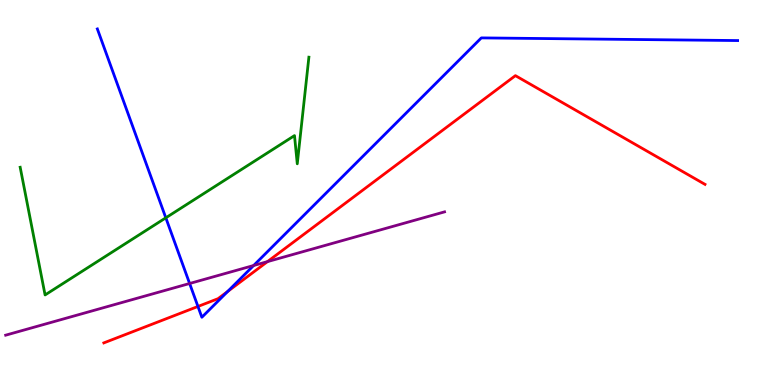[{'lines': ['blue', 'red'], 'intersections': [{'x': 2.55, 'y': 2.04}, {'x': 2.94, 'y': 2.43}]}, {'lines': ['green', 'red'], 'intersections': []}, {'lines': ['purple', 'red'], 'intersections': [{'x': 3.45, 'y': 3.2}]}, {'lines': ['blue', 'green'], 'intersections': [{'x': 2.14, 'y': 4.34}]}, {'lines': ['blue', 'purple'], 'intersections': [{'x': 2.45, 'y': 2.64}, {'x': 3.27, 'y': 3.1}]}, {'lines': ['green', 'purple'], 'intersections': []}]